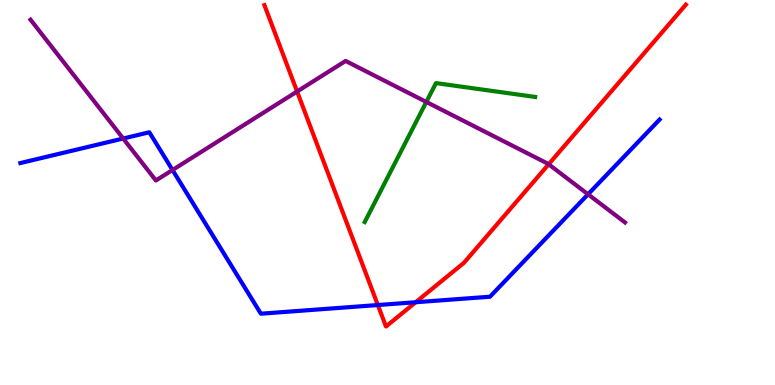[{'lines': ['blue', 'red'], 'intersections': [{'x': 4.88, 'y': 2.08}, {'x': 5.36, 'y': 2.15}]}, {'lines': ['green', 'red'], 'intersections': []}, {'lines': ['purple', 'red'], 'intersections': [{'x': 3.83, 'y': 7.62}, {'x': 7.08, 'y': 5.73}]}, {'lines': ['blue', 'green'], 'intersections': []}, {'lines': ['blue', 'purple'], 'intersections': [{'x': 1.59, 'y': 6.4}, {'x': 2.23, 'y': 5.58}, {'x': 7.59, 'y': 4.95}]}, {'lines': ['green', 'purple'], 'intersections': [{'x': 5.5, 'y': 7.35}]}]